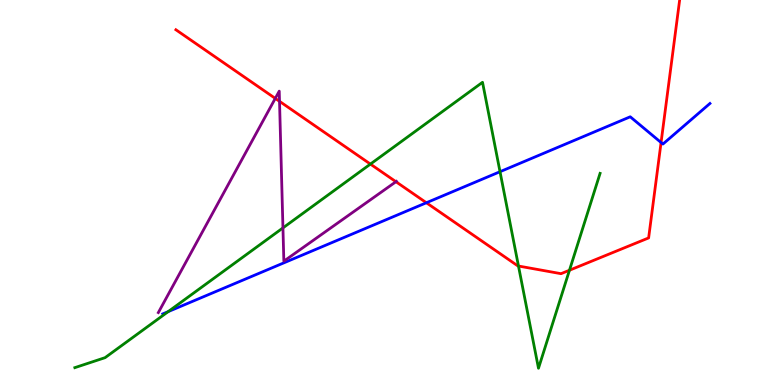[{'lines': ['blue', 'red'], 'intersections': [{'x': 5.5, 'y': 4.73}, {'x': 8.53, 'y': 6.3}]}, {'lines': ['green', 'red'], 'intersections': [{'x': 4.78, 'y': 5.74}, {'x': 6.69, 'y': 3.09}, {'x': 7.35, 'y': 2.98}]}, {'lines': ['purple', 'red'], 'intersections': [{'x': 3.55, 'y': 7.44}, {'x': 3.61, 'y': 7.37}, {'x': 5.11, 'y': 5.28}]}, {'lines': ['blue', 'green'], 'intersections': [{'x': 2.17, 'y': 1.91}, {'x': 6.45, 'y': 5.54}]}, {'lines': ['blue', 'purple'], 'intersections': []}, {'lines': ['green', 'purple'], 'intersections': [{'x': 3.65, 'y': 4.08}]}]